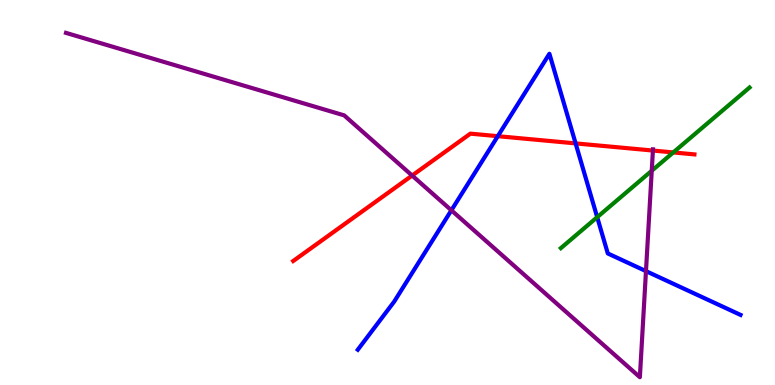[{'lines': ['blue', 'red'], 'intersections': [{'x': 6.42, 'y': 6.46}, {'x': 7.43, 'y': 6.28}]}, {'lines': ['green', 'red'], 'intersections': [{'x': 8.69, 'y': 6.04}]}, {'lines': ['purple', 'red'], 'intersections': [{'x': 5.32, 'y': 5.44}, {'x': 8.42, 'y': 6.09}]}, {'lines': ['blue', 'green'], 'intersections': [{'x': 7.71, 'y': 4.36}]}, {'lines': ['blue', 'purple'], 'intersections': [{'x': 5.82, 'y': 4.54}, {'x': 8.34, 'y': 2.96}]}, {'lines': ['green', 'purple'], 'intersections': [{'x': 8.41, 'y': 5.56}]}]